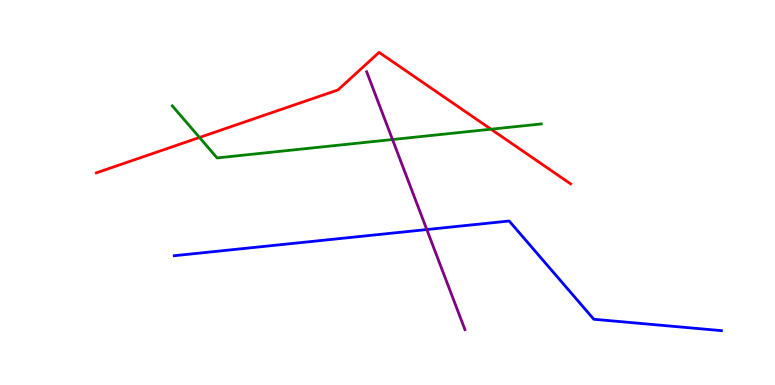[{'lines': ['blue', 'red'], 'intersections': []}, {'lines': ['green', 'red'], 'intersections': [{'x': 2.57, 'y': 6.43}, {'x': 6.34, 'y': 6.64}]}, {'lines': ['purple', 'red'], 'intersections': []}, {'lines': ['blue', 'green'], 'intersections': []}, {'lines': ['blue', 'purple'], 'intersections': [{'x': 5.51, 'y': 4.04}]}, {'lines': ['green', 'purple'], 'intersections': [{'x': 5.06, 'y': 6.38}]}]